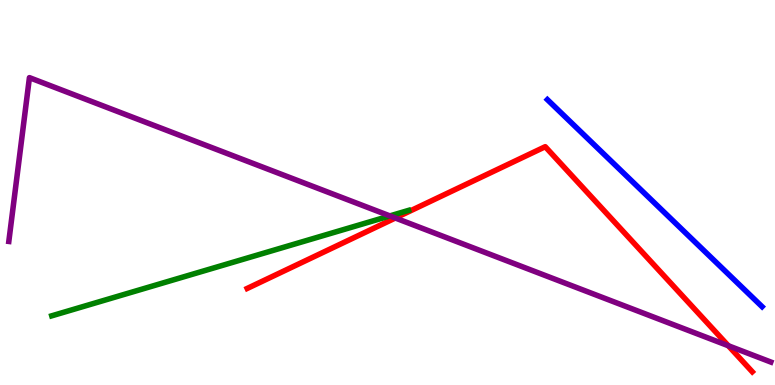[{'lines': ['blue', 'red'], 'intersections': []}, {'lines': ['green', 'red'], 'intersections': []}, {'lines': ['purple', 'red'], 'intersections': [{'x': 5.1, 'y': 4.34}, {'x': 9.4, 'y': 1.02}]}, {'lines': ['blue', 'green'], 'intersections': []}, {'lines': ['blue', 'purple'], 'intersections': []}, {'lines': ['green', 'purple'], 'intersections': [{'x': 5.03, 'y': 4.39}]}]